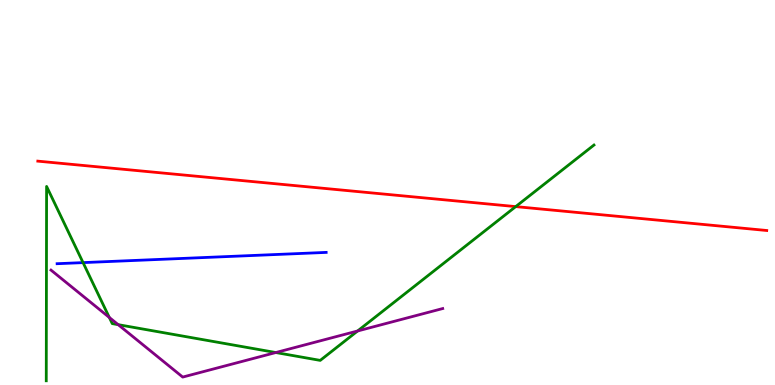[{'lines': ['blue', 'red'], 'intersections': []}, {'lines': ['green', 'red'], 'intersections': [{'x': 6.65, 'y': 4.63}]}, {'lines': ['purple', 'red'], 'intersections': []}, {'lines': ['blue', 'green'], 'intersections': [{'x': 1.07, 'y': 3.18}]}, {'lines': ['blue', 'purple'], 'intersections': []}, {'lines': ['green', 'purple'], 'intersections': [{'x': 1.41, 'y': 1.75}, {'x': 1.52, 'y': 1.57}, {'x': 3.56, 'y': 0.843}, {'x': 4.61, 'y': 1.4}]}]